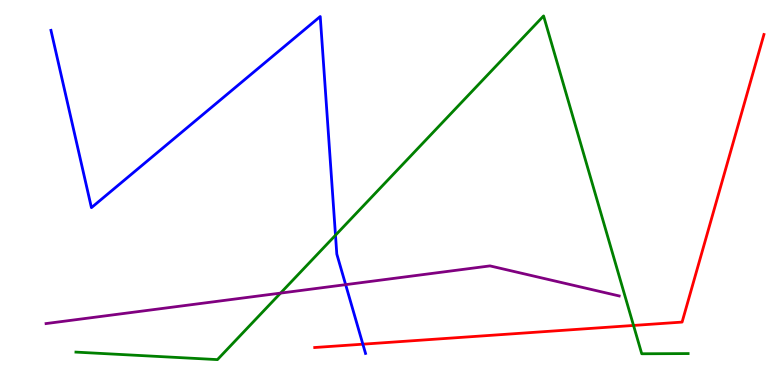[{'lines': ['blue', 'red'], 'intersections': [{'x': 4.68, 'y': 1.06}]}, {'lines': ['green', 'red'], 'intersections': [{'x': 8.17, 'y': 1.55}]}, {'lines': ['purple', 'red'], 'intersections': []}, {'lines': ['blue', 'green'], 'intersections': [{'x': 4.33, 'y': 3.89}]}, {'lines': ['blue', 'purple'], 'intersections': [{'x': 4.46, 'y': 2.61}]}, {'lines': ['green', 'purple'], 'intersections': [{'x': 3.62, 'y': 2.39}]}]